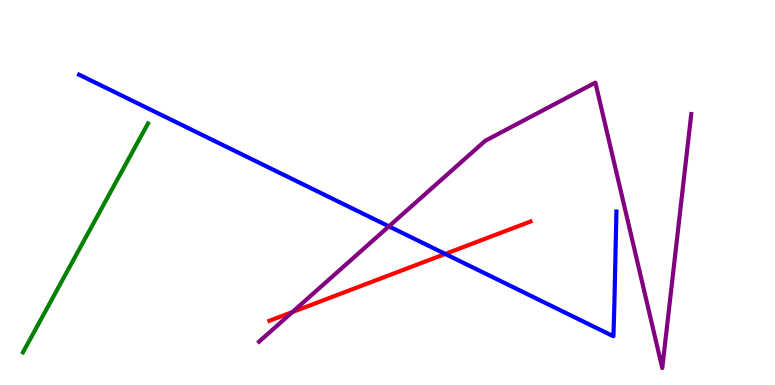[{'lines': ['blue', 'red'], 'intersections': [{'x': 5.75, 'y': 3.4}]}, {'lines': ['green', 'red'], 'intersections': []}, {'lines': ['purple', 'red'], 'intersections': [{'x': 3.77, 'y': 1.89}]}, {'lines': ['blue', 'green'], 'intersections': []}, {'lines': ['blue', 'purple'], 'intersections': [{'x': 5.02, 'y': 4.12}]}, {'lines': ['green', 'purple'], 'intersections': []}]